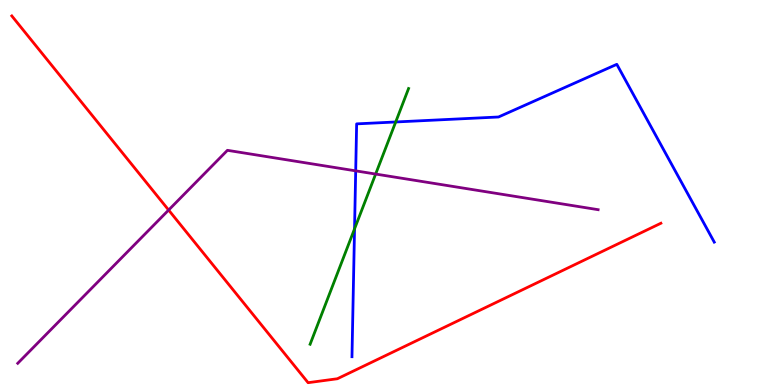[{'lines': ['blue', 'red'], 'intersections': []}, {'lines': ['green', 'red'], 'intersections': []}, {'lines': ['purple', 'red'], 'intersections': [{'x': 2.18, 'y': 4.54}]}, {'lines': ['blue', 'green'], 'intersections': [{'x': 4.57, 'y': 4.06}, {'x': 5.11, 'y': 6.83}]}, {'lines': ['blue', 'purple'], 'intersections': [{'x': 4.59, 'y': 5.56}]}, {'lines': ['green', 'purple'], 'intersections': [{'x': 4.85, 'y': 5.48}]}]